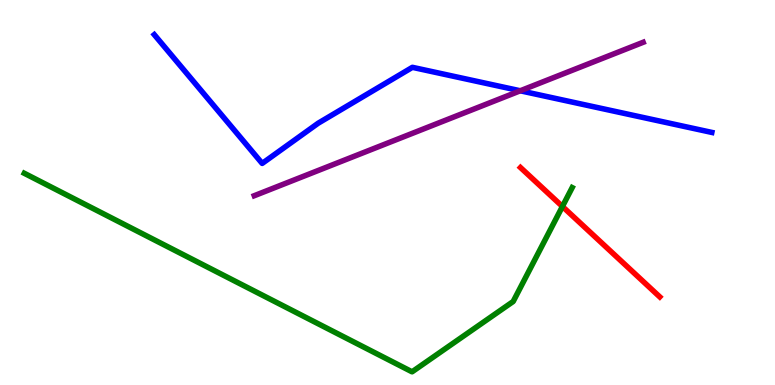[{'lines': ['blue', 'red'], 'intersections': []}, {'lines': ['green', 'red'], 'intersections': [{'x': 7.26, 'y': 4.64}]}, {'lines': ['purple', 'red'], 'intersections': []}, {'lines': ['blue', 'green'], 'intersections': []}, {'lines': ['blue', 'purple'], 'intersections': [{'x': 6.71, 'y': 7.64}]}, {'lines': ['green', 'purple'], 'intersections': []}]